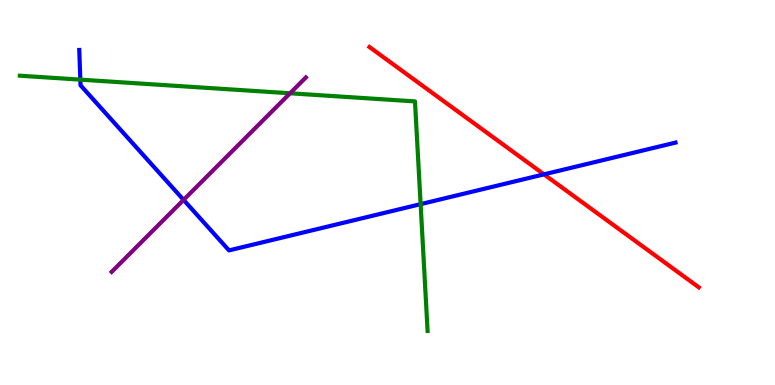[{'lines': ['blue', 'red'], 'intersections': [{'x': 7.02, 'y': 5.47}]}, {'lines': ['green', 'red'], 'intersections': []}, {'lines': ['purple', 'red'], 'intersections': []}, {'lines': ['blue', 'green'], 'intersections': [{'x': 1.04, 'y': 7.93}, {'x': 5.43, 'y': 4.7}]}, {'lines': ['blue', 'purple'], 'intersections': [{'x': 2.37, 'y': 4.81}]}, {'lines': ['green', 'purple'], 'intersections': [{'x': 3.74, 'y': 7.58}]}]